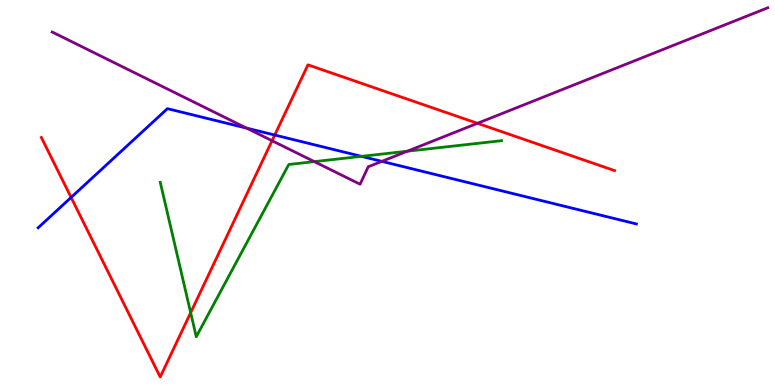[{'lines': ['blue', 'red'], 'intersections': [{'x': 0.917, 'y': 4.87}, {'x': 3.55, 'y': 6.49}]}, {'lines': ['green', 'red'], 'intersections': [{'x': 2.46, 'y': 1.88}]}, {'lines': ['purple', 'red'], 'intersections': [{'x': 3.51, 'y': 6.35}, {'x': 6.16, 'y': 6.8}]}, {'lines': ['blue', 'green'], 'intersections': [{'x': 4.66, 'y': 5.94}]}, {'lines': ['blue', 'purple'], 'intersections': [{'x': 3.18, 'y': 6.67}, {'x': 4.93, 'y': 5.81}]}, {'lines': ['green', 'purple'], 'intersections': [{'x': 4.06, 'y': 5.8}, {'x': 5.26, 'y': 6.07}]}]